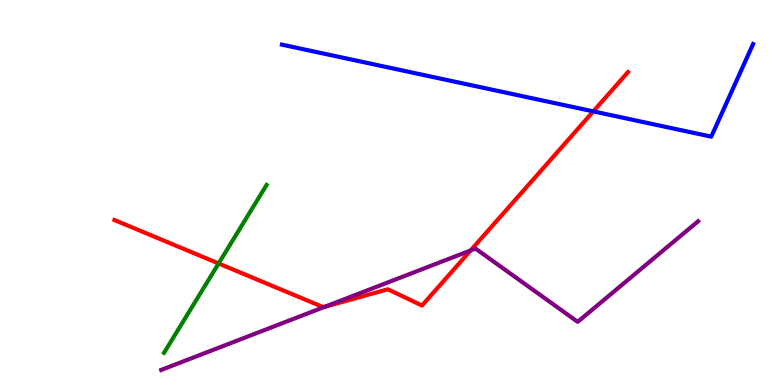[{'lines': ['blue', 'red'], 'intersections': [{'x': 7.66, 'y': 7.11}]}, {'lines': ['green', 'red'], 'intersections': [{'x': 2.82, 'y': 3.16}]}, {'lines': ['purple', 'red'], 'intersections': [{'x': 4.19, 'y': 2.03}, {'x': 6.07, 'y': 3.49}]}, {'lines': ['blue', 'green'], 'intersections': []}, {'lines': ['blue', 'purple'], 'intersections': []}, {'lines': ['green', 'purple'], 'intersections': []}]